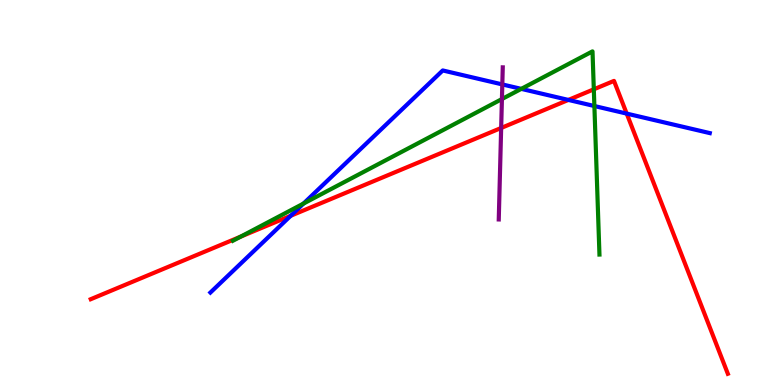[{'lines': ['blue', 'red'], 'intersections': [{'x': 3.75, 'y': 4.4}, {'x': 7.33, 'y': 7.4}, {'x': 8.09, 'y': 7.05}]}, {'lines': ['green', 'red'], 'intersections': [{'x': 3.11, 'y': 3.85}, {'x': 7.66, 'y': 7.68}]}, {'lines': ['purple', 'red'], 'intersections': [{'x': 6.47, 'y': 6.68}]}, {'lines': ['blue', 'green'], 'intersections': [{'x': 3.92, 'y': 4.71}, {'x': 6.73, 'y': 7.69}, {'x': 7.67, 'y': 7.25}]}, {'lines': ['blue', 'purple'], 'intersections': [{'x': 6.48, 'y': 7.81}]}, {'lines': ['green', 'purple'], 'intersections': [{'x': 6.48, 'y': 7.43}]}]